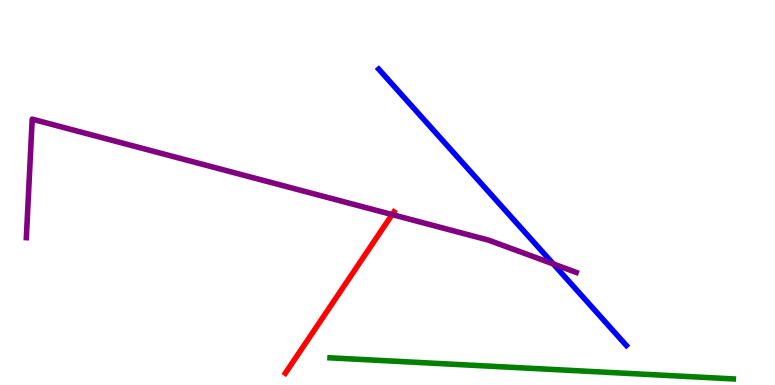[{'lines': ['blue', 'red'], 'intersections': []}, {'lines': ['green', 'red'], 'intersections': []}, {'lines': ['purple', 'red'], 'intersections': [{'x': 5.06, 'y': 4.43}]}, {'lines': ['blue', 'green'], 'intersections': []}, {'lines': ['blue', 'purple'], 'intersections': [{'x': 7.14, 'y': 3.14}]}, {'lines': ['green', 'purple'], 'intersections': []}]